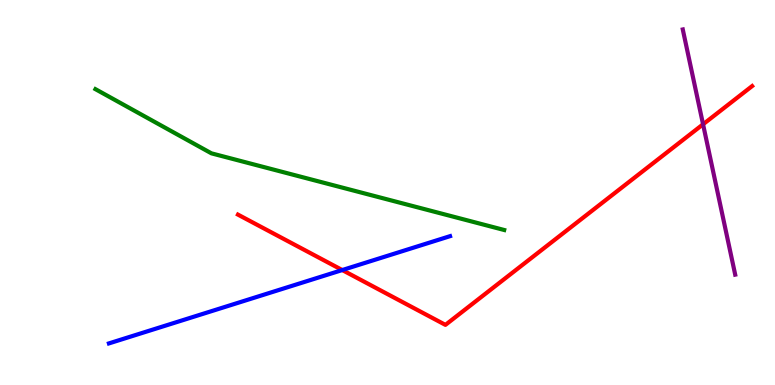[{'lines': ['blue', 'red'], 'intersections': [{'x': 4.42, 'y': 2.99}]}, {'lines': ['green', 'red'], 'intersections': []}, {'lines': ['purple', 'red'], 'intersections': [{'x': 9.07, 'y': 6.77}]}, {'lines': ['blue', 'green'], 'intersections': []}, {'lines': ['blue', 'purple'], 'intersections': []}, {'lines': ['green', 'purple'], 'intersections': []}]